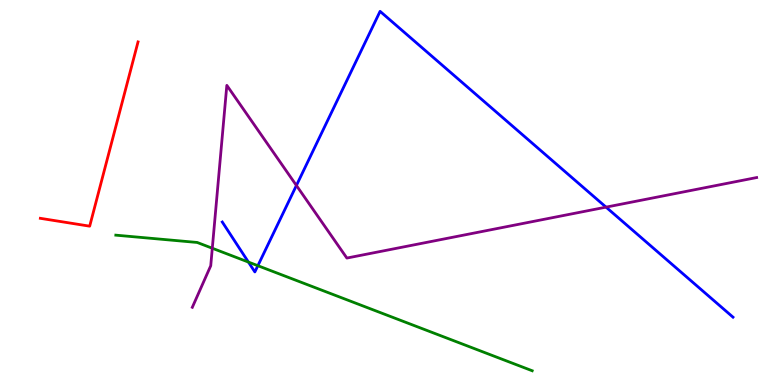[{'lines': ['blue', 'red'], 'intersections': []}, {'lines': ['green', 'red'], 'intersections': []}, {'lines': ['purple', 'red'], 'intersections': []}, {'lines': ['blue', 'green'], 'intersections': [{'x': 3.21, 'y': 3.19}, {'x': 3.33, 'y': 3.1}]}, {'lines': ['blue', 'purple'], 'intersections': [{'x': 3.82, 'y': 5.18}, {'x': 7.82, 'y': 4.62}]}, {'lines': ['green', 'purple'], 'intersections': [{'x': 2.74, 'y': 3.55}]}]